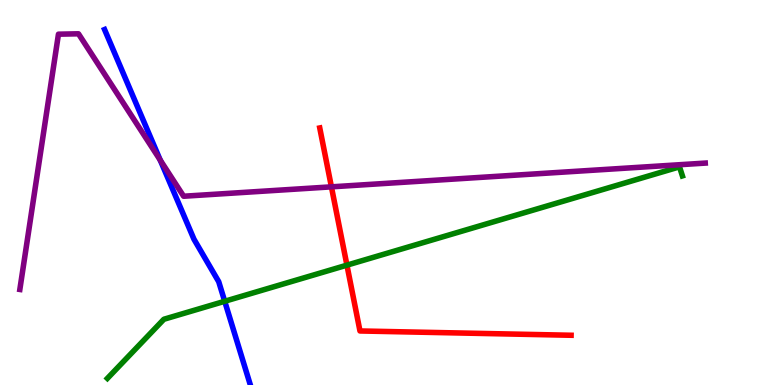[{'lines': ['blue', 'red'], 'intersections': []}, {'lines': ['green', 'red'], 'intersections': [{'x': 4.48, 'y': 3.11}]}, {'lines': ['purple', 'red'], 'intersections': [{'x': 4.28, 'y': 5.15}]}, {'lines': ['blue', 'green'], 'intersections': [{'x': 2.9, 'y': 2.17}]}, {'lines': ['blue', 'purple'], 'intersections': [{'x': 2.07, 'y': 5.84}]}, {'lines': ['green', 'purple'], 'intersections': []}]